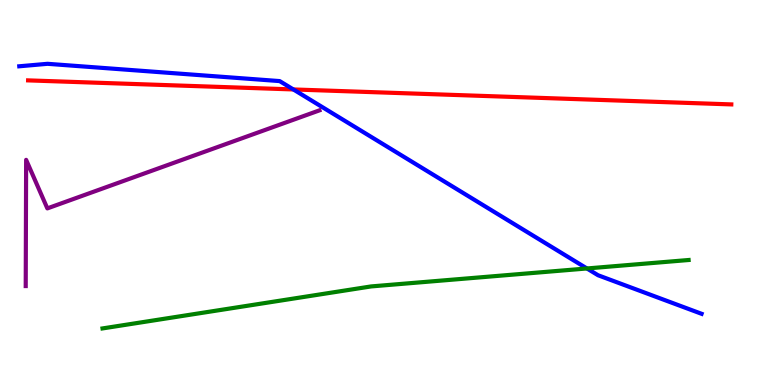[{'lines': ['blue', 'red'], 'intersections': [{'x': 3.79, 'y': 7.68}]}, {'lines': ['green', 'red'], 'intersections': []}, {'lines': ['purple', 'red'], 'intersections': []}, {'lines': ['blue', 'green'], 'intersections': [{'x': 7.57, 'y': 3.03}]}, {'lines': ['blue', 'purple'], 'intersections': []}, {'lines': ['green', 'purple'], 'intersections': []}]